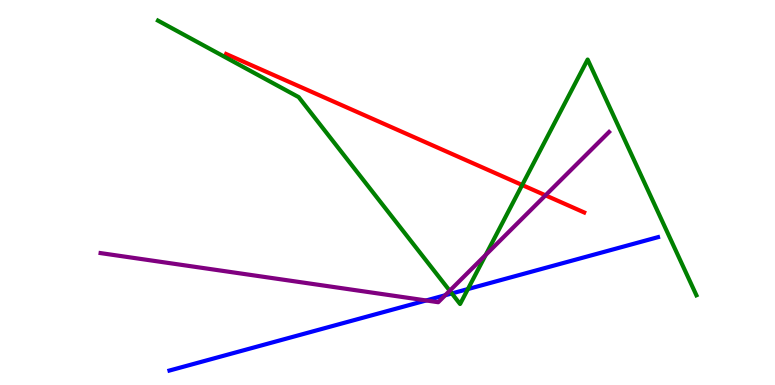[{'lines': ['blue', 'red'], 'intersections': []}, {'lines': ['green', 'red'], 'intersections': [{'x': 6.74, 'y': 5.19}]}, {'lines': ['purple', 'red'], 'intersections': [{'x': 7.04, 'y': 4.93}]}, {'lines': ['blue', 'green'], 'intersections': [{'x': 5.83, 'y': 2.38}, {'x': 6.04, 'y': 2.49}]}, {'lines': ['blue', 'purple'], 'intersections': [{'x': 5.5, 'y': 2.2}, {'x': 5.74, 'y': 2.33}]}, {'lines': ['green', 'purple'], 'intersections': [{'x': 5.8, 'y': 2.45}, {'x': 6.27, 'y': 3.38}]}]